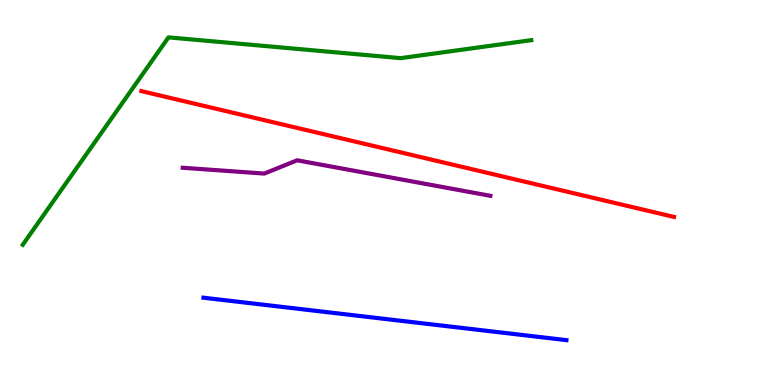[{'lines': ['blue', 'red'], 'intersections': []}, {'lines': ['green', 'red'], 'intersections': []}, {'lines': ['purple', 'red'], 'intersections': []}, {'lines': ['blue', 'green'], 'intersections': []}, {'lines': ['blue', 'purple'], 'intersections': []}, {'lines': ['green', 'purple'], 'intersections': []}]